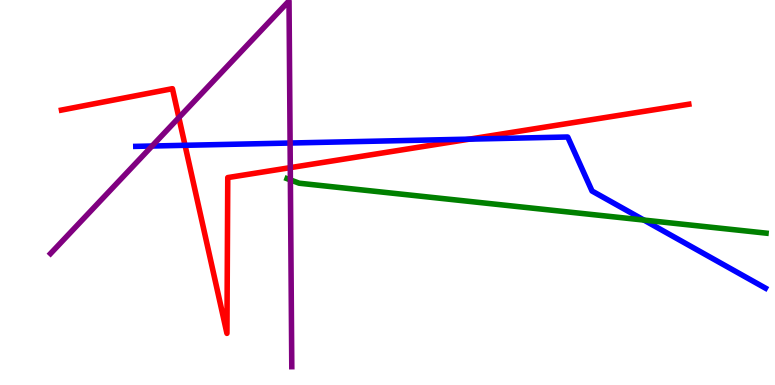[{'lines': ['blue', 'red'], 'intersections': [{'x': 2.39, 'y': 6.23}, {'x': 6.06, 'y': 6.39}]}, {'lines': ['green', 'red'], 'intersections': []}, {'lines': ['purple', 'red'], 'intersections': [{'x': 2.31, 'y': 6.95}, {'x': 3.75, 'y': 5.65}]}, {'lines': ['blue', 'green'], 'intersections': [{'x': 8.31, 'y': 4.28}]}, {'lines': ['blue', 'purple'], 'intersections': [{'x': 1.96, 'y': 6.21}, {'x': 3.74, 'y': 6.29}]}, {'lines': ['green', 'purple'], 'intersections': [{'x': 3.75, 'y': 5.33}]}]